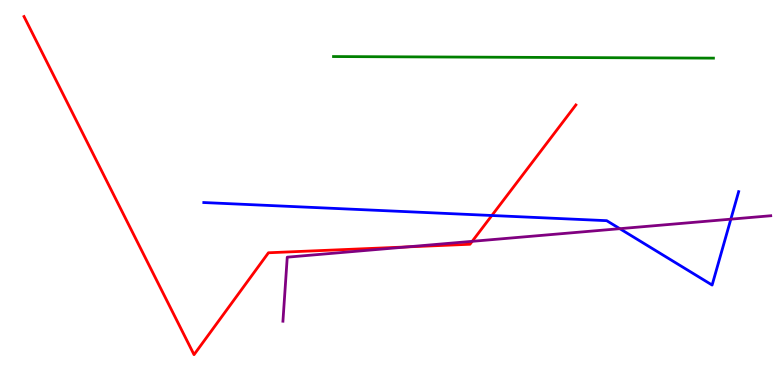[{'lines': ['blue', 'red'], 'intersections': [{'x': 6.35, 'y': 4.4}]}, {'lines': ['green', 'red'], 'intersections': []}, {'lines': ['purple', 'red'], 'intersections': [{'x': 5.25, 'y': 3.59}, {'x': 6.09, 'y': 3.73}]}, {'lines': ['blue', 'green'], 'intersections': []}, {'lines': ['blue', 'purple'], 'intersections': [{'x': 8.0, 'y': 4.06}, {'x': 9.43, 'y': 4.31}]}, {'lines': ['green', 'purple'], 'intersections': []}]